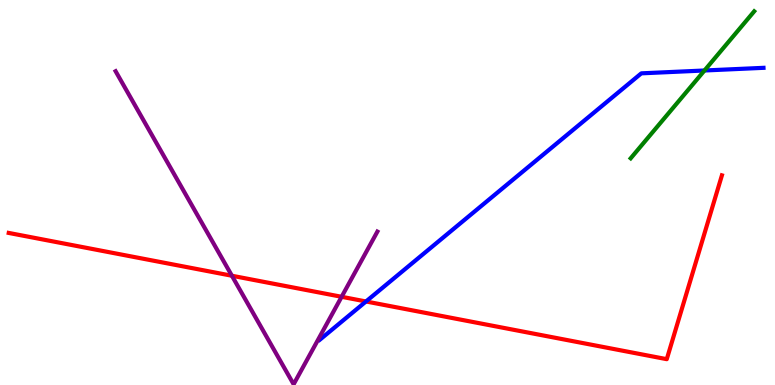[{'lines': ['blue', 'red'], 'intersections': [{'x': 4.72, 'y': 2.17}]}, {'lines': ['green', 'red'], 'intersections': []}, {'lines': ['purple', 'red'], 'intersections': [{'x': 2.99, 'y': 2.84}, {'x': 4.41, 'y': 2.29}]}, {'lines': ['blue', 'green'], 'intersections': [{'x': 9.09, 'y': 8.17}]}, {'lines': ['blue', 'purple'], 'intersections': []}, {'lines': ['green', 'purple'], 'intersections': []}]